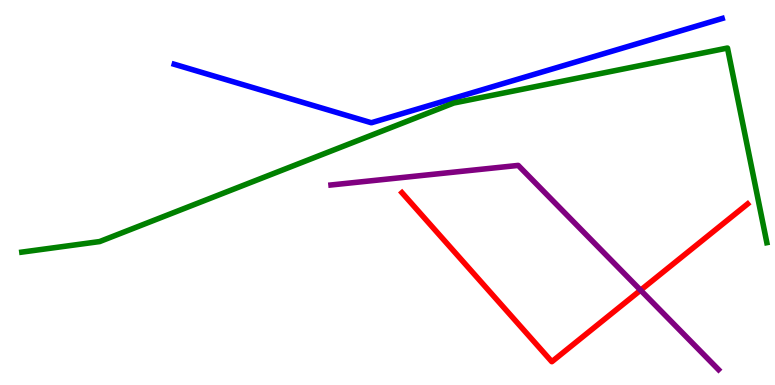[{'lines': ['blue', 'red'], 'intersections': []}, {'lines': ['green', 'red'], 'intersections': []}, {'lines': ['purple', 'red'], 'intersections': [{'x': 8.27, 'y': 2.46}]}, {'lines': ['blue', 'green'], 'intersections': []}, {'lines': ['blue', 'purple'], 'intersections': []}, {'lines': ['green', 'purple'], 'intersections': []}]